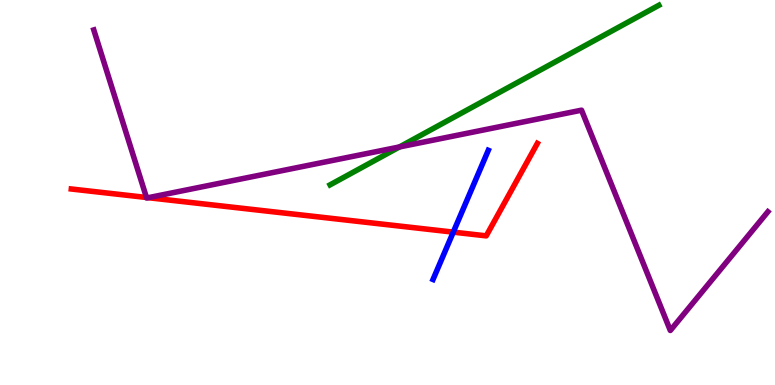[{'lines': ['blue', 'red'], 'intersections': [{'x': 5.85, 'y': 3.97}]}, {'lines': ['green', 'red'], 'intersections': []}, {'lines': ['purple', 'red'], 'intersections': [{'x': 1.89, 'y': 4.87}, {'x': 1.91, 'y': 4.87}]}, {'lines': ['blue', 'green'], 'intersections': []}, {'lines': ['blue', 'purple'], 'intersections': []}, {'lines': ['green', 'purple'], 'intersections': [{'x': 5.15, 'y': 6.18}]}]